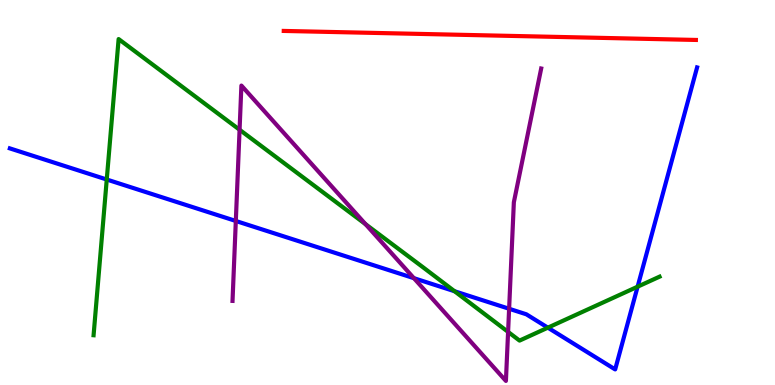[{'lines': ['blue', 'red'], 'intersections': []}, {'lines': ['green', 'red'], 'intersections': []}, {'lines': ['purple', 'red'], 'intersections': []}, {'lines': ['blue', 'green'], 'intersections': [{'x': 1.38, 'y': 5.34}, {'x': 5.87, 'y': 2.44}, {'x': 7.07, 'y': 1.49}, {'x': 8.23, 'y': 2.55}]}, {'lines': ['blue', 'purple'], 'intersections': [{'x': 3.04, 'y': 4.26}, {'x': 5.34, 'y': 2.77}, {'x': 6.57, 'y': 1.98}]}, {'lines': ['green', 'purple'], 'intersections': [{'x': 3.09, 'y': 6.63}, {'x': 4.72, 'y': 4.18}, {'x': 6.56, 'y': 1.38}]}]